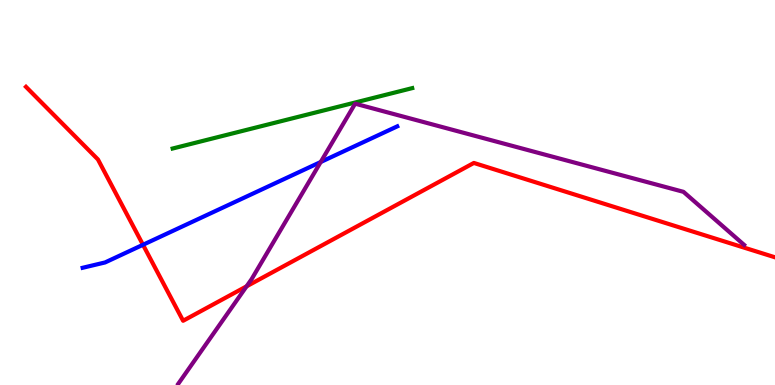[{'lines': ['blue', 'red'], 'intersections': [{'x': 1.85, 'y': 3.64}]}, {'lines': ['green', 'red'], 'intersections': []}, {'lines': ['purple', 'red'], 'intersections': [{'x': 3.18, 'y': 2.56}]}, {'lines': ['blue', 'green'], 'intersections': []}, {'lines': ['blue', 'purple'], 'intersections': [{'x': 4.14, 'y': 5.79}]}, {'lines': ['green', 'purple'], 'intersections': []}]